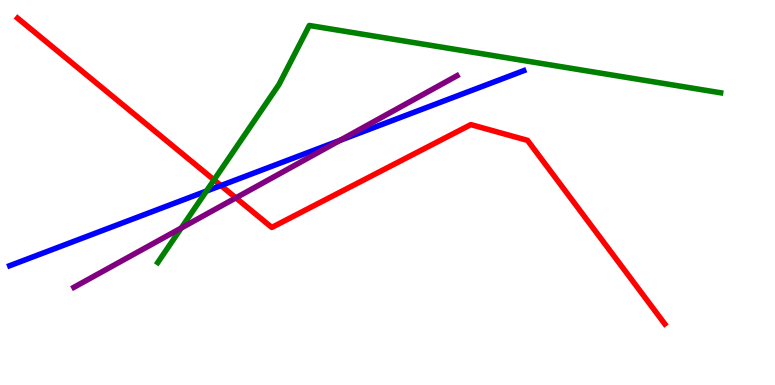[{'lines': ['blue', 'red'], 'intersections': [{'x': 2.85, 'y': 5.18}]}, {'lines': ['green', 'red'], 'intersections': [{'x': 2.76, 'y': 5.33}]}, {'lines': ['purple', 'red'], 'intersections': [{'x': 3.04, 'y': 4.86}]}, {'lines': ['blue', 'green'], 'intersections': [{'x': 2.66, 'y': 5.04}]}, {'lines': ['blue', 'purple'], 'intersections': [{'x': 4.38, 'y': 6.35}]}, {'lines': ['green', 'purple'], 'intersections': [{'x': 2.34, 'y': 4.08}]}]